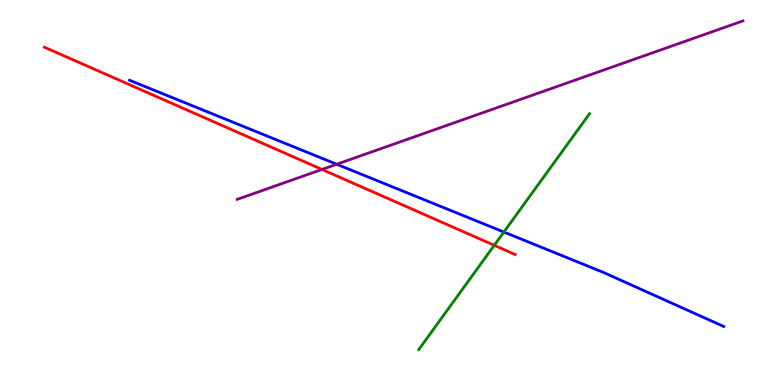[{'lines': ['blue', 'red'], 'intersections': []}, {'lines': ['green', 'red'], 'intersections': [{'x': 6.38, 'y': 3.63}]}, {'lines': ['purple', 'red'], 'intersections': [{'x': 4.15, 'y': 5.6}]}, {'lines': ['blue', 'green'], 'intersections': [{'x': 6.5, 'y': 3.97}]}, {'lines': ['blue', 'purple'], 'intersections': [{'x': 4.34, 'y': 5.73}]}, {'lines': ['green', 'purple'], 'intersections': []}]